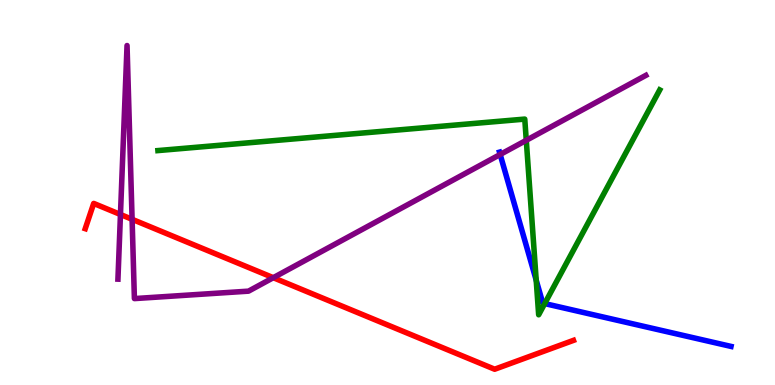[{'lines': ['blue', 'red'], 'intersections': []}, {'lines': ['green', 'red'], 'intersections': []}, {'lines': ['purple', 'red'], 'intersections': [{'x': 1.55, 'y': 4.43}, {'x': 1.7, 'y': 4.3}, {'x': 3.53, 'y': 2.79}]}, {'lines': ['blue', 'green'], 'intersections': [{'x': 6.92, 'y': 2.72}, {'x': 7.03, 'y': 2.11}]}, {'lines': ['blue', 'purple'], 'intersections': [{'x': 6.45, 'y': 5.99}]}, {'lines': ['green', 'purple'], 'intersections': [{'x': 6.79, 'y': 6.36}]}]